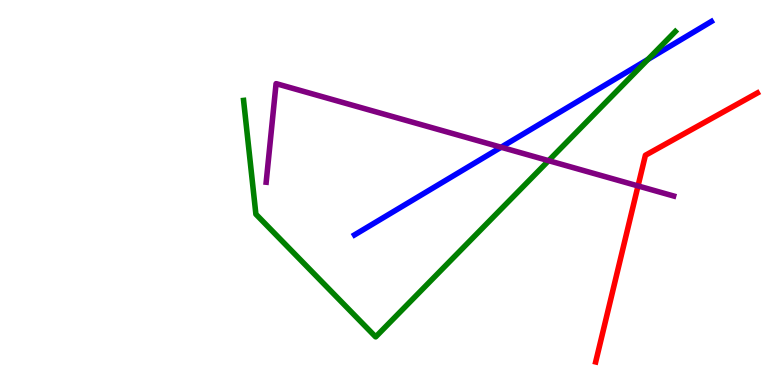[{'lines': ['blue', 'red'], 'intersections': []}, {'lines': ['green', 'red'], 'intersections': []}, {'lines': ['purple', 'red'], 'intersections': [{'x': 8.23, 'y': 5.17}]}, {'lines': ['blue', 'green'], 'intersections': [{'x': 8.36, 'y': 8.46}]}, {'lines': ['blue', 'purple'], 'intersections': [{'x': 6.47, 'y': 6.18}]}, {'lines': ['green', 'purple'], 'intersections': [{'x': 7.08, 'y': 5.83}]}]